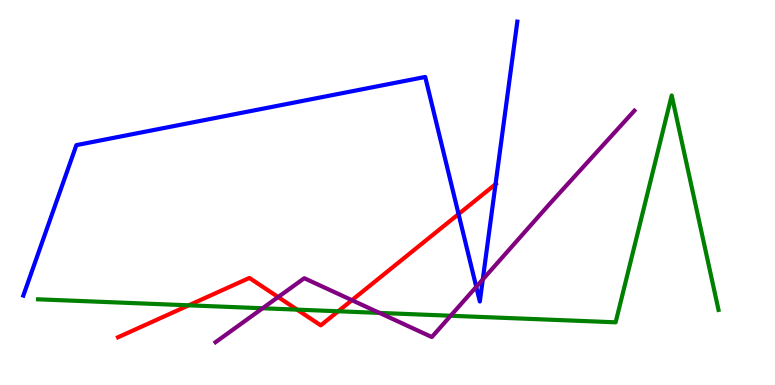[{'lines': ['blue', 'red'], 'intersections': [{'x': 5.92, 'y': 4.44}, {'x': 6.39, 'y': 5.22}]}, {'lines': ['green', 'red'], 'intersections': [{'x': 2.44, 'y': 2.07}, {'x': 3.83, 'y': 1.96}, {'x': 4.36, 'y': 1.92}]}, {'lines': ['purple', 'red'], 'intersections': [{'x': 3.59, 'y': 2.28}, {'x': 4.54, 'y': 2.2}]}, {'lines': ['blue', 'green'], 'intersections': []}, {'lines': ['blue', 'purple'], 'intersections': [{'x': 6.15, 'y': 2.55}, {'x': 6.23, 'y': 2.74}]}, {'lines': ['green', 'purple'], 'intersections': [{'x': 3.39, 'y': 1.99}, {'x': 4.9, 'y': 1.87}, {'x': 5.81, 'y': 1.8}]}]